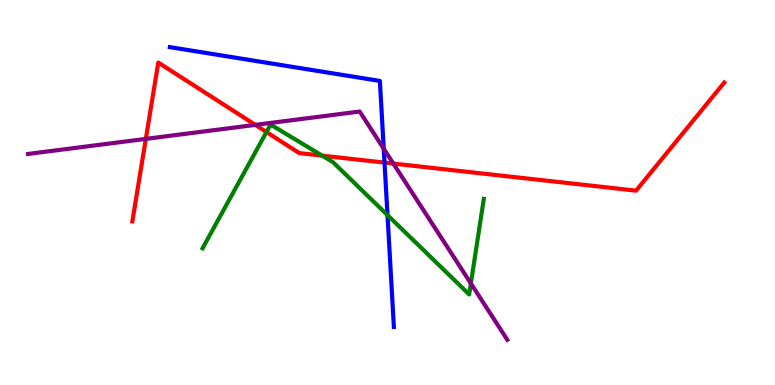[{'lines': ['blue', 'red'], 'intersections': [{'x': 4.96, 'y': 5.78}]}, {'lines': ['green', 'red'], 'intersections': [{'x': 3.44, 'y': 6.57}, {'x': 4.16, 'y': 5.96}]}, {'lines': ['purple', 'red'], 'intersections': [{'x': 1.88, 'y': 6.39}, {'x': 3.29, 'y': 6.76}, {'x': 5.08, 'y': 5.75}]}, {'lines': ['blue', 'green'], 'intersections': [{'x': 5.0, 'y': 4.41}]}, {'lines': ['blue', 'purple'], 'intersections': [{'x': 4.95, 'y': 6.14}]}, {'lines': ['green', 'purple'], 'intersections': [{'x': 6.08, 'y': 2.64}]}]